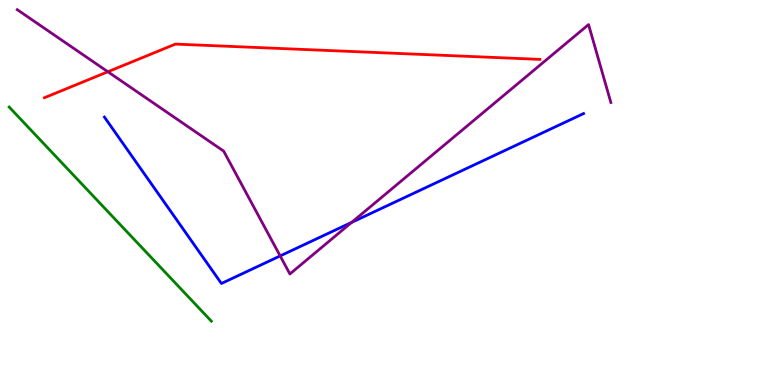[{'lines': ['blue', 'red'], 'intersections': []}, {'lines': ['green', 'red'], 'intersections': []}, {'lines': ['purple', 'red'], 'intersections': [{'x': 1.39, 'y': 8.14}]}, {'lines': ['blue', 'green'], 'intersections': []}, {'lines': ['blue', 'purple'], 'intersections': [{'x': 3.61, 'y': 3.35}, {'x': 4.54, 'y': 4.22}]}, {'lines': ['green', 'purple'], 'intersections': []}]